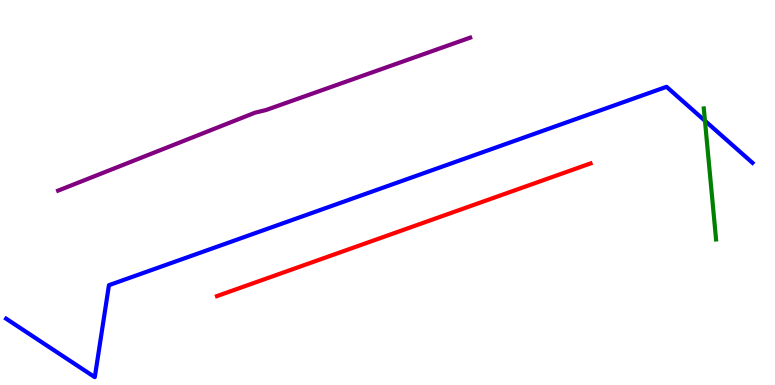[{'lines': ['blue', 'red'], 'intersections': []}, {'lines': ['green', 'red'], 'intersections': []}, {'lines': ['purple', 'red'], 'intersections': []}, {'lines': ['blue', 'green'], 'intersections': [{'x': 9.1, 'y': 6.86}]}, {'lines': ['blue', 'purple'], 'intersections': []}, {'lines': ['green', 'purple'], 'intersections': []}]